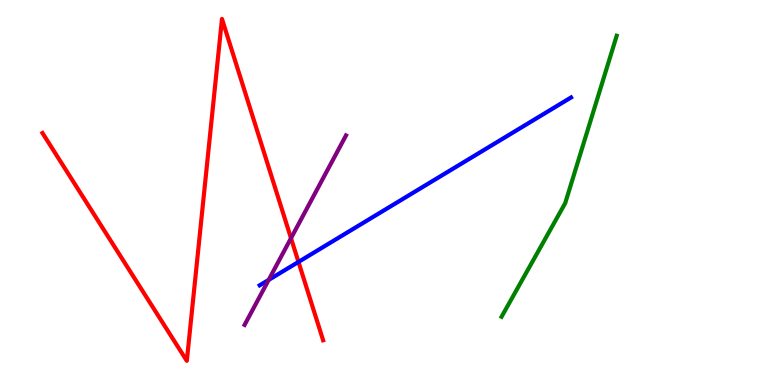[{'lines': ['blue', 'red'], 'intersections': [{'x': 3.85, 'y': 3.2}]}, {'lines': ['green', 'red'], 'intersections': []}, {'lines': ['purple', 'red'], 'intersections': [{'x': 3.75, 'y': 3.81}]}, {'lines': ['blue', 'green'], 'intersections': []}, {'lines': ['blue', 'purple'], 'intersections': [{'x': 3.47, 'y': 2.73}]}, {'lines': ['green', 'purple'], 'intersections': []}]